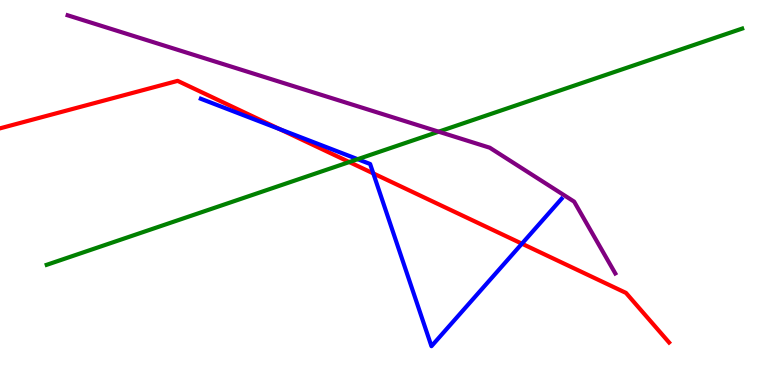[{'lines': ['blue', 'red'], 'intersections': [{'x': 3.61, 'y': 6.64}, {'x': 4.82, 'y': 5.5}, {'x': 6.73, 'y': 3.67}]}, {'lines': ['green', 'red'], 'intersections': [{'x': 4.51, 'y': 5.79}]}, {'lines': ['purple', 'red'], 'intersections': []}, {'lines': ['blue', 'green'], 'intersections': [{'x': 4.62, 'y': 5.87}]}, {'lines': ['blue', 'purple'], 'intersections': []}, {'lines': ['green', 'purple'], 'intersections': [{'x': 5.66, 'y': 6.58}]}]